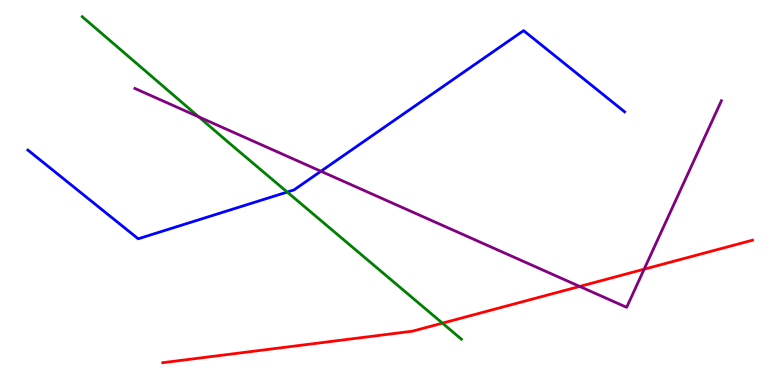[{'lines': ['blue', 'red'], 'intersections': []}, {'lines': ['green', 'red'], 'intersections': [{'x': 5.71, 'y': 1.61}]}, {'lines': ['purple', 'red'], 'intersections': [{'x': 7.48, 'y': 2.56}, {'x': 8.31, 'y': 3.01}]}, {'lines': ['blue', 'green'], 'intersections': [{'x': 3.71, 'y': 5.01}]}, {'lines': ['blue', 'purple'], 'intersections': [{'x': 4.14, 'y': 5.55}]}, {'lines': ['green', 'purple'], 'intersections': [{'x': 2.56, 'y': 6.96}]}]